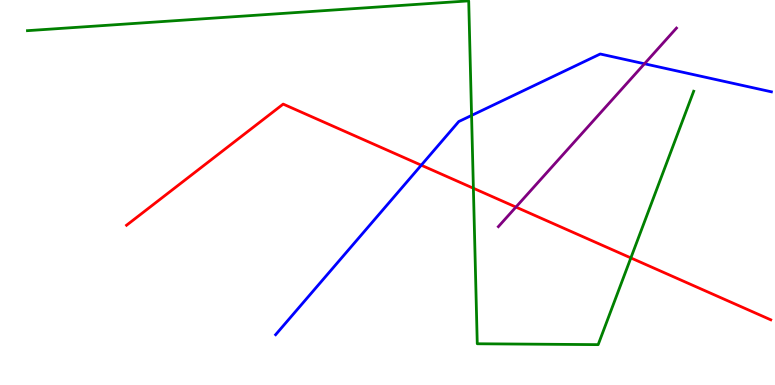[{'lines': ['blue', 'red'], 'intersections': [{'x': 5.44, 'y': 5.71}]}, {'lines': ['green', 'red'], 'intersections': [{'x': 6.11, 'y': 5.11}, {'x': 8.14, 'y': 3.3}]}, {'lines': ['purple', 'red'], 'intersections': [{'x': 6.66, 'y': 4.62}]}, {'lines': ['blue', 'green'], 'intersections': [{'x': 6.08, 'y': 7.0}]}, {'lines': ['blue', 'purple'], 'intersections': [{'x': 8.32, 'y': 8.34}]}, {'lines': ['green', 'purple'], 'intersections': []}]